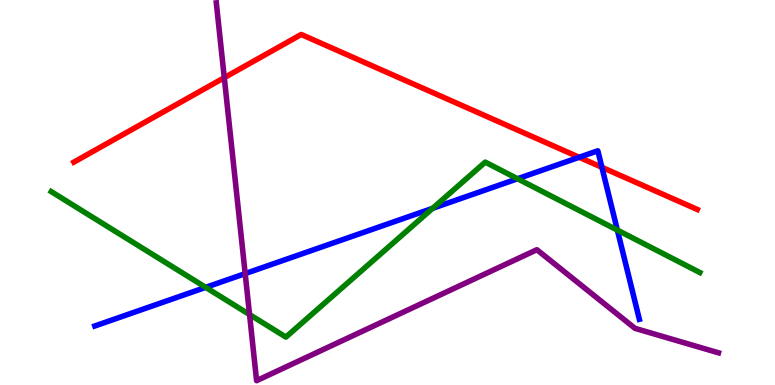[{'lines': ['blue', 'red'], 'intersections': [{'x': 7.47, 'y': 5.91}, {'x': 7.77, 'y': 5.65}]}, {'lines': ['green', 'red'], 'intersections': []}, {'lines': ['purple', 'red'], 'intersections': [{'x': 2.89, 'y': 7.98}]}, {'lines': ['blue', 'green'], 'intersections': [{'x': 2.65, 'y': 2.54}, {'x': 5.58, 'y': 4.59}, {'x': 6.68, 'y': 5.36}, {'x': 7.97, 'y': 4.02}]}, {'lines': ['blue', 'purple'], 'intersections': [{'x': 3.16, 'y': 2.89}]}, {'lines': ['green', 'purple'], 'intersections': [{'x': 3.22, 'y': 1.83}]}]